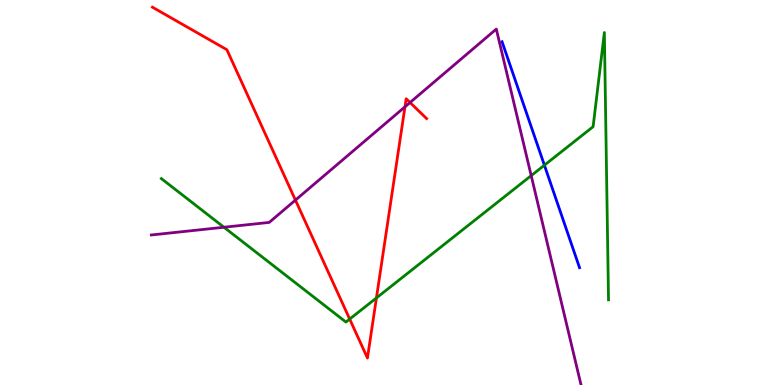[{'lines': ['blue', 'red'], 'intersections': []}, {'lines': ['green', 'red'], 'intersections': [{'x': 4.51, 'y': 1.71}, {'x': 4.86, 'y': 2.26}]}, {'lines': ['purple', 'red'], 'intersections': [{'x': 3.81, 'y': 4.8}, {'x': 5.23, 'y': 7.23}, {'x': 5.29, 'y': 7.34}]}, {'lines': ['blue', 'green'], 'intersections': [{'x': 7.02, 'y': 5.71}]}, {'lines': ['blue', 'purple'], 'intersections': []}, {'lines': ['green', 'purple'], 'intersections': [{'x': 2.89, 'y': 4.1}, {'x': 6.85, 'y': 5.44}]}]